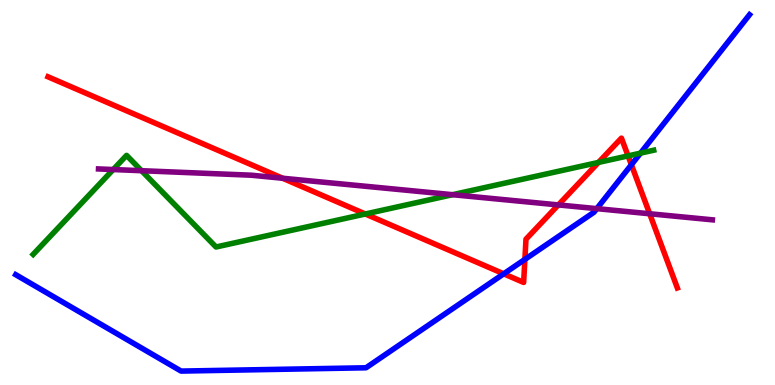[{'lines': ['blue', 'red'], 'intersections': [{'x': 6.5, 'y': 2.89}, {'x': 6.77, 'y': 3.26}, {'x': 8.15, 'y': 5.72}]}, {'lines': ['green', 'red'], 'intersections': [{'x': 4.71, 'y': 4.44}, {'x': 7.72, 'y': 5.78}, {'x': 8.1, 'y': 5.95}]}, {'lines': ['purple', 'red'], 'intersections': [{'x': 3.65, 'y': 5.37}, {'x': 7.2, 'y': 4.68}, {'x': 8.38, 'y': 4.45}]}, {'lines': ['blue', 'green'], 'intersections': [{'x': 8.26, 'y': 6.02}]}, {'lines': ['blue', 'purple'], 'intersections': [{'x': 7.7, 'y': 4.58}]}, {'lines': ['green', 'purple'], 'intersections': [{'x': 1.46, 'y': 5.6}, {'x': 1.83, 'y': 5.57}, {'x': 5.84, 'y': 4.94}]}]